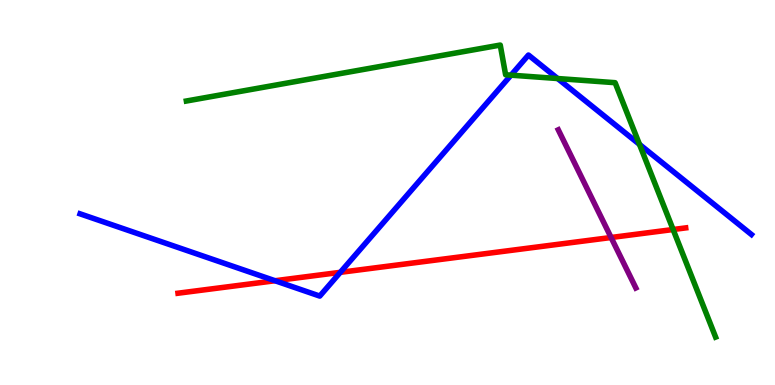[{'lines': ['blue', 'red'], 'intersections': [{'x': 3.55, 'y': 2.71}, {'x': 4.39, 'y': 2.93}]}, {'lines': ['green', 'red'], 'intersections': [{'x': 8.69, 'y': 4.04}]}, {'lines': ['purple', 'red'], 'intersections': [{'x': 7.89, 'y': 3.83}]}, {'lines': ['blue', 'green'], 'intersections': [{'x': 6.59, 'y': 8.05}, {'x': 7.2, 'y': 7.96}, {'x': 8.25, 'y': 6.25}]}, {'lines': ['blue', 'purple'], 'intersections': []}, {'lines': ['green', 'purple'], 'intersections': []}]